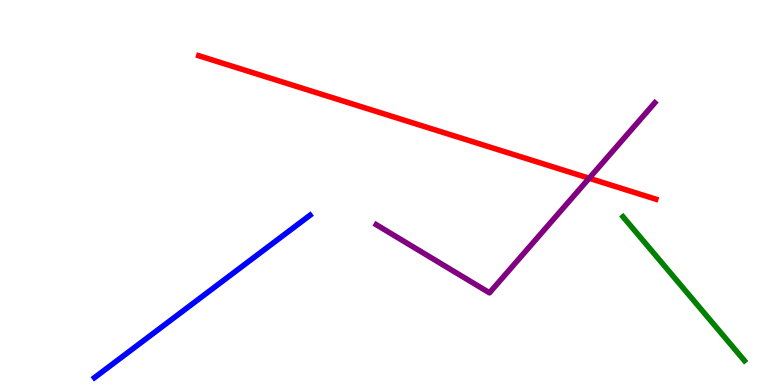[{'lines': ['blue', 'red'], 'intersections': []}, {'lines': ['green', 'red'], 'intersections': []}, {'lines': ['purple', 'red'], 'intersections': [{'x': 7.6, 'y': 5.37}]}, {'lines': ['blue', 'green'], 'intersections': []}, {'lines': ['blue', 'purple'], 'intersections': []}, {'lines': ['green', 'purple'], 'intersections': []}]